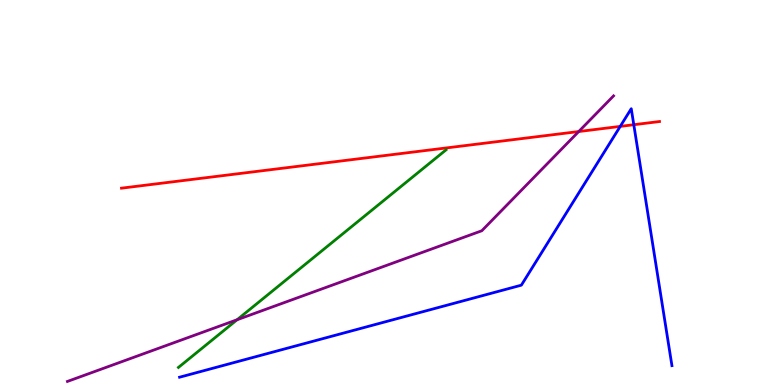[{'lines': ['blue', 'red'], 'intersections': [{'x': 8.0, 'y': 6.72}, {'x': 8.18, 'y': 6.76}]}, {'lines': ['green', 'red'], 'intersections': []}, {'lines': ['purple', 'red'], 'intersections': [{'x': 7.47, 'y': 6.58}]}, {'lines': ['blue', 'green'], 'intersections': []}, {'lines': ['blue', 'purple'], 'intersections': []}, {'lines': ['green', 'purple'], 'intersections': [{'x': 3.06, 'y': 1.7}]}]